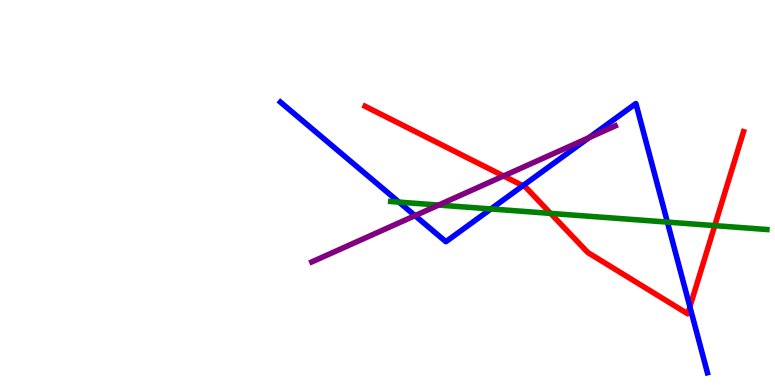[{'lines': ['blue', 'red'], 'intersections': [{'x': 6.75, 'y': 5.18}, {'x': 8.9, 'y': 2.03}]}, {'lines': ['green', 'red'], 'intersections': [{'x': 7.1, 'y': 4.46}, {'x': 9.22, 'y': 4.14}]}, {'lines': ['purple', 'red'], 'intersections': [{'x': 6.5, 'y': 5.43}]}, {'lines': ['blue', 'green'], 'intersections': [{'x': 5.15, 'y': 4.75}, {'x': 6.33, 'y': 4.57}, {'x': 8.61, 'y': 4.23}]}, {'lines': ['blue', 'purple'], 'intersections': [{'x': 5.36, 'y': 4.4}, {'x': 7.6, 'y': 6.42}]}, {'lines': ['green', 'purple'], 'intersections': [{'x': 5.66, 'y': 4.67}]}]